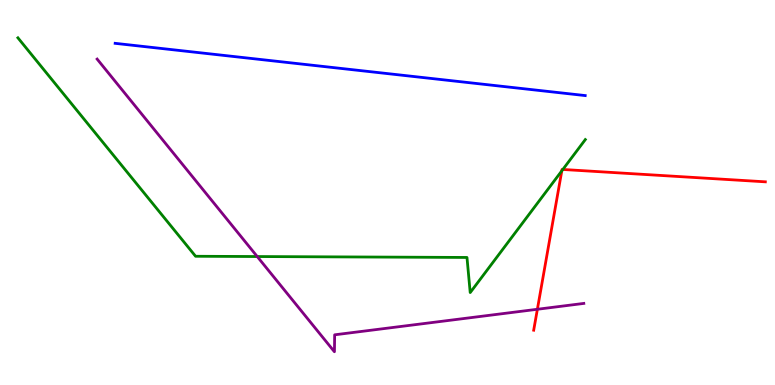[{'lines': ['blue', 'red'], 'intersections': []}, {'lines': ['green', 'red'], 'intersections': [{'x': 7.25, 'y': 5.56}, {'x': 7.26, 'y': 5.6}]}, {'lines': ['purple', 'red'], 'intersections': [{'x': 6.93, 'y': 1.97}]}, {'lines': ['blue', 'green'], 'intersections': []}, {'lines': ['blue', 'purple'], 'intersections': []}, {'lines': ['green', 'purple'], 'intersections': [{'x': 3.32, 'y': 3.34}]}]